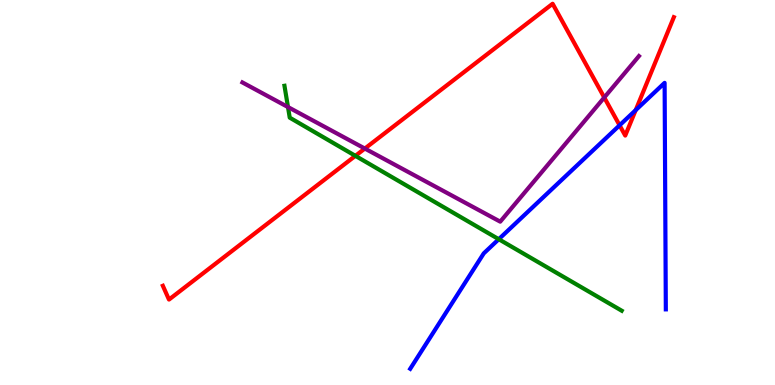[{'lines': ['blue', 'red'], 'intersections': [{'x': 7.99, 'y': 6.75}, {'x': 8.2, 'y': 7.14}]}, {'lines': ['green', 'red'], 'intersections': [{'x': 4.59, 'y': 5.95}]}, {'lines': ['purple', 'red'], 'intersections': [{'x': 4.71, 'y': 6.14}, {'x': 7.8, 'y': 7.47}]}, {'lines': ['blue', 'green'], 'intersections': [{'x': 6.44, 'y': 3.79}]}, {'lines': ['blue', 'purple'], 'intersections': []}, {'lines': ['green', 'purple'], 'intersections': [{'x': 3.72, 'y': 7.22}]}]